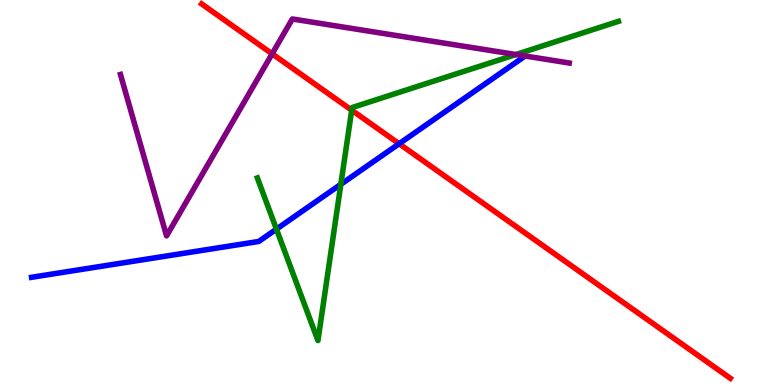[{'lines': ['blue', 'red'], 'intersections': [{'x': 5.15, 'y': 6.27}]}, {'lines': ['green', 'red'], 'intersections': [{'x': 4.54, 'y': 7.14}]}, {'lines': ['purple', 'red'], 'intersections': [{'x': 3.51, 'y': 8.6}]}, {'lines': ['blue', 'green'], 'intersections': [{'x': 3.57, 'y': 4.05}, {'x': 4.4, 'y': 5.21}]}, {'lines': ['blue', 'purple'], 'intersections': []}, {'lines': ['green', 'purple'], 'intersections': [{'x': 6.66, 'y': 8.58}]}]